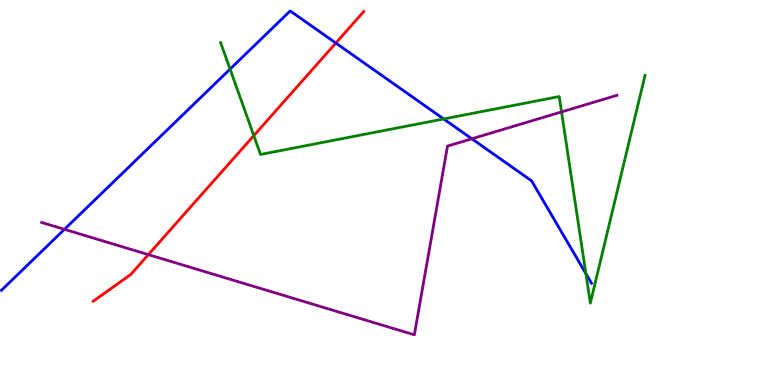[{'lines': ['blue', 'red'], 'intersections': [{'x': 4.33, 'y': 8.88}]}, {'lines': ['green', 'red'], 'intersections': [{'x': 3.27, 'y': 6.48}]}, {'lines': ['purple', 'red'], 'intersections': [{'x': 1.91, 'y': 3.39}]}, {'lines': ['blue', 'green'], 'intersections': [{'x': 2.97, 'y': 8.2}, {'x': 5.72, 'y': 6.91}, {'x': 7.56, 'y': 2.89}]}, {'lines': ['blue', 'purple'], 'intersections': [{'x': 0.832, 'y': 4.04}, {'x': 6.09, 'y': 6.4}]}, {'lines': ['green', 'purple'], 'intersections': [{'x': 7.25, 'y': 7.09}]}]